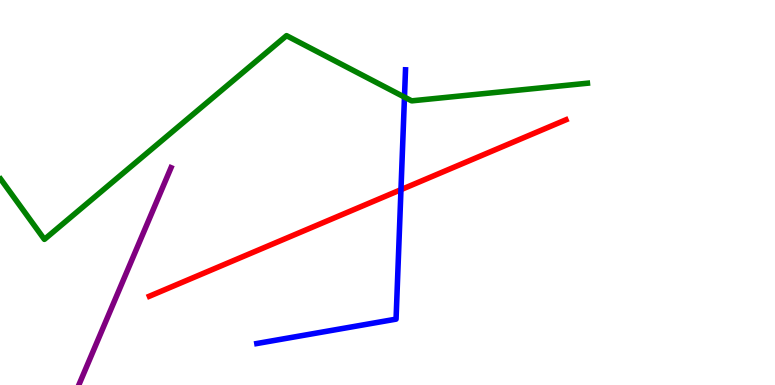[{'lines': ['blue', 'red'], 'intersections': [{'x': 5.17, 'y': 5.07}]}, {'lines': ['green', 'red'], 'intersections': []}, {'lines': ['purple', 'red'], 'intersections': []}, {'lines': ['blue', 'green'], 'intersections': [{'x': 5.22, 'y': 7.48}]}, {'lines': ['blue', 'purple'], 'intersections': []}, {'lines': ['green', 'purple'], 'intersections': []}]